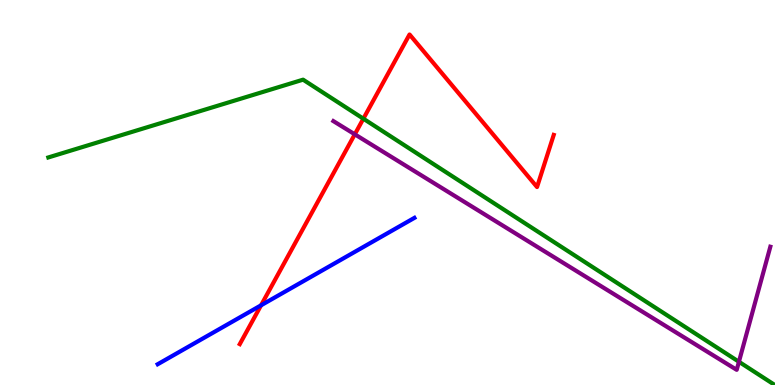[{'lines': ['blue', 'red'], 'intersections': [{'x': 3.37, 'y': 2.07}]}, {'lines': ['green', 'red'], 'intersections': [{'x': 4.69, 'y': 6.92}]}, {'lines': ['purple', 'red'], 'intersections': [{'x': 4.58, 'y': 6.51}]}, {'lines': ['blue', 'green'], 'intersections': []}, {'lines': ['blue', 'purple'], 'intersections': []}, {'lines': ['green', 'purple'], 'intersections': [{'x': 9.53, 'y': 0.603}]}]